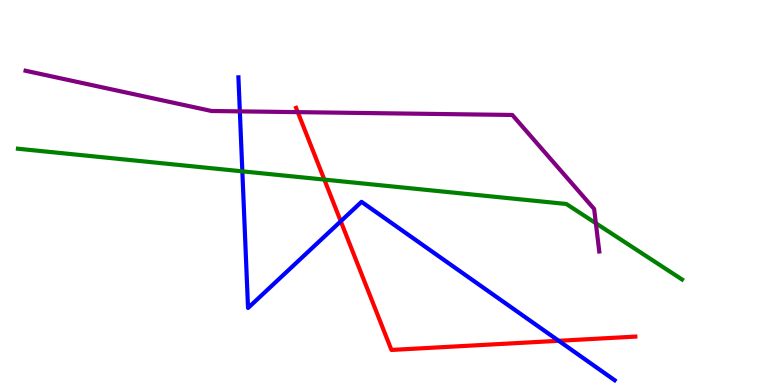[{'lines': ['blue', 'red'], 'intersections': [{'x': 4.4, 'y': 4.25}, {'x': 7.21, 'y': 1.15}]}, {'lines': ['green', 'red'], 'intersections': [{'x': 4.18, 'y': 5.34}]}, {'lines': ['purple', 'red'], 'intersections': [{'x': 3.84, 'y': 7.09}]}, {'lines': ['blue', 'green'], 'intersections': [{'x': 3.13, 'y': 5.55}]}, {'lines': ['blue', 'purple'], 'intersections': [{'x': 3.09, 'y': 7.11}]}, {'lines': ['green', 'purple'], 'intersections': [{'x': 7.69, 'y': 4.2}]}]